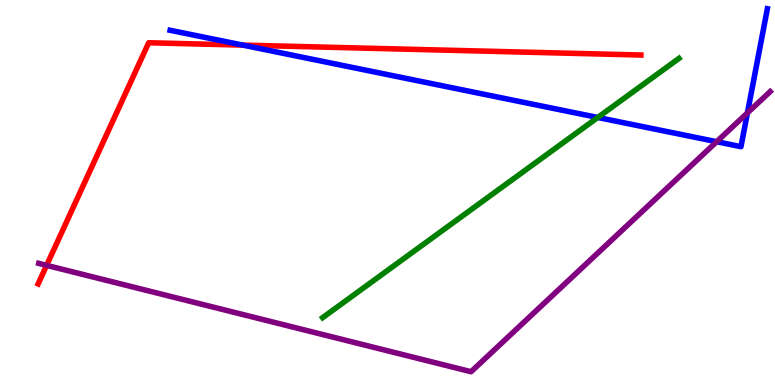[{'lines': ['blue', 'red'], 'intersections': [{'x': 3.13, 'y': 8.83}]}, {'lines': ['green', 'red'], 'intersections': []}, {'lines': ['purple', 'red'], 'intersections': [{'x': 0.601, 'y': 3.11}]}, {'lines': ['blue', 'green'], 'intersections': [{'x': 7.71, 'y': 6.95}]}, {'lines': ['blue', 'purple'], 'intersections': [{'x': 9.25, 'y': 6.32}, {'x': 9.64, 'y': 7.07}]}, {'lines': ['green', 'purple'], 'intersections': []}]